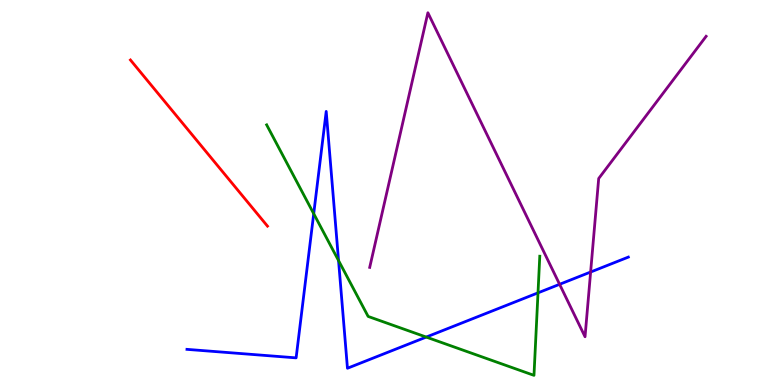[{'lines': ['blue', 'red'], 'intersections': []}, {'lines': ['green', 'red'], 'intersections': []}, {'lines': ['purple', 'red'], 'intersections': []}, {'lines': ['blue', 'green'], 'intersections': [{'x': 4.05, 'y': 4.45}, {'x': 4.37, 'y': 3.23}, {'x': 5.5, 'y': 1.24}, {'x': 6.94, 'y': 2.39}]}, {'lines': ['blue', 'purple'], 'intersections': [{'x': 7.22, 'y': 2.62}, {'x': 7.62, 'y': 2.93}]}, {'lines': ['green', 'purple'], 'intersections': []}]